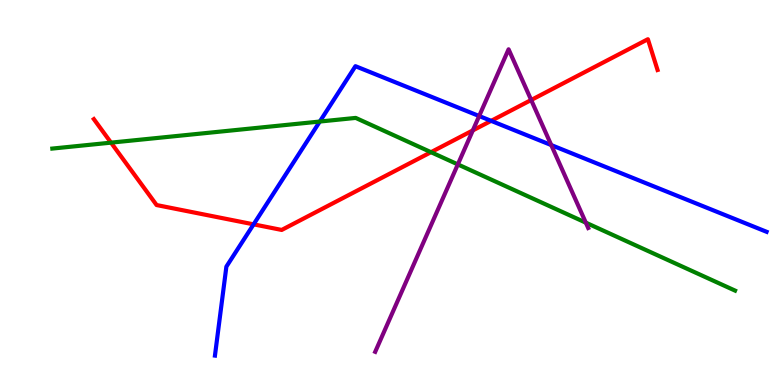[{'lines': ['blue', 'red'], 'intersections': [{'x': 3.27, 'y': 4.17}, {'x': 6.34, 'y': 6.86}]}, {'lines': ['green', 'red'], 'intersections': [{'x': 1.43, 'y': 6.3}, {'x': 5.56, 'y': 6.05}]}, {'lines': ['purple', 'red'], 'intersections': [{'x': 6.1, 'y': 6.61}, {'x': 6.85, 'y': 7.4}]}, {'lines': ['blue', 'green'], 'intersections': [{'x': 4.13, 'y': 6.84}]}, {'lines': ['blue', 'purple'], 'intersections': [{'x': 6.18, 'y': 6.99}, {'x': 7.11, 'y': 6.23}]}, {'lines': ['green', 'purple'], 'intersections': [{'x': 5.91, 'y': 5.73}, {'x': 7.56, 'y': 4.22}]}]